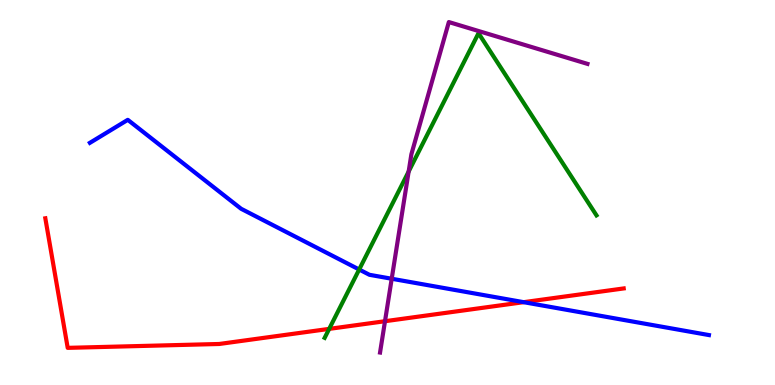[{'lines': ['blue', 'red'], 'intersections': [{'x': 6.76, 'y': 2.15}]}, {'lines': ['green', 'red'], 'intersections': [{'x': 4.25, 'y': 1.46}]}, {'lines': ['purple', 'red'], 'intersections': [{'x': 4.97, 'y': 1.66}]}, {'lines': ['blue', 'green'], 'intersections': [{'x': 4.63, 'y': 3.0}]}, {'lines': ['blue', 'purple'], 'intersections': [{'x': 5.05, 'y': 2.76}]}, {'lines': ['green', 'purple'], 'intersections': [{'x': 5.27, 'y': 5.54}]}]